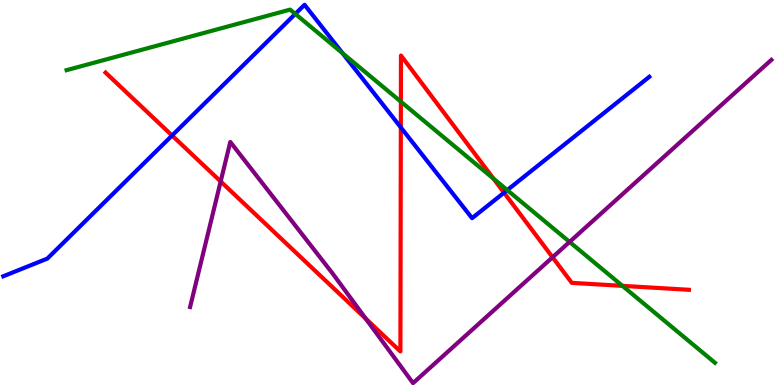[{'lines': ['blue', 'red'], 'intersections': [{'x': 2.22, 'y': 6.48}, {'x': 5.17, 'y': 6.69}, {'x': 6.5, 'y': 5.0}]}, {'lines': ['green', 'red'], 'intersections': [{'x': 5.17, 'y': 7.36}, {'x': 6.37, 'y': 5.36}, {'x': 8.03, 'y': 2.57}]}, {'lines': ['purple', 'red'], 'intersections': [{'x': 2.85, 'y': 5.29}, {'x': 4.72, 'y': 1.72}, {'x': 7.13, 'y': 3.32}]}, {'lines': ['blue', 'green'], 'intersections': [{'x': 3.81, 'y': 9.64}, {'x': 4.42, 'y': 8.62}, {'x': 6.55, 'y': 5.06}]}, {'lines': ['blue', 'purple'], 'intersections': []}, {'lines': ['green', 'purple'], 'intersections': [{'x': 7.35, 'y': 3.72}]}]